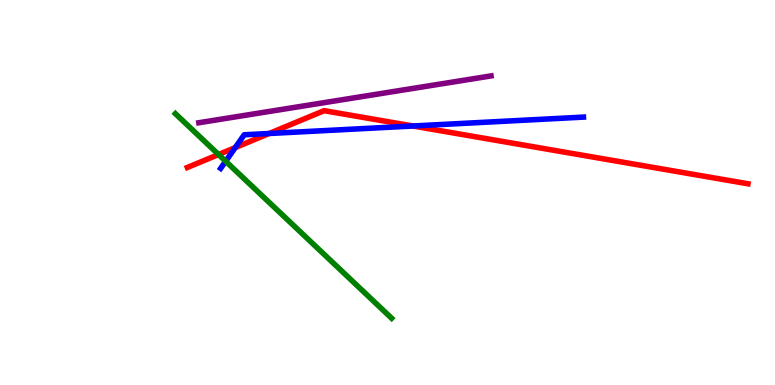[{'lines': ['blue', 'red'], 'intersections': [{'x': 3.04, 'y': 6.17}, {'x': 3.47, 'y': 6.53}, {'x': 5.33, 'y': 6.73}]}, {'lines': ['green', 'red'], 'intersections': [{'x': 2.82, 'y': 5.99}]}, {'lines': ['purple', 'red'], 'intersections': []}, {'lines': ['blue', 'green'], 'intersections': [{'x': 2.91, 'y': 5.81}]}, {'lines': ['blue', 'purple'], 'intersections': []}, {'lines': ['green', 'purple'], 'intersections': []}]